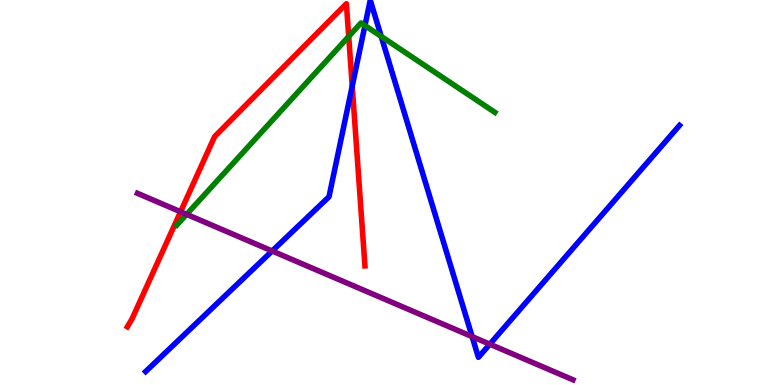[{'lines': ['blue', 'red'], 'intersections': [{'x': 4.54, 'y': 7.76}]}, {'lines': ['green', 'red'], 'intersections': [{'x': 4.5, 'y': 9.05}]}, {'lines': ['purple', 'red'], 'intersections': [{'x': 2.33, 'y': 4.5}]}, {'lines': ['blue', 'green'], 'intersections': [{'x': 4.71, 'y': 9.34}, {'x': 4.92, 'y': 9.05}]}, {'lines': ['blue', 'purple'], 'intersections': [{'x': 3.51, 'y': 3.48}, {'x': 6.09, 'y': 1.26}, {'x': 6.32, 'y': 1.06}]}, {'lines': ['green', 'purple'], 'intersections': [{'x': 2.41, 'y': 4.43}]}]